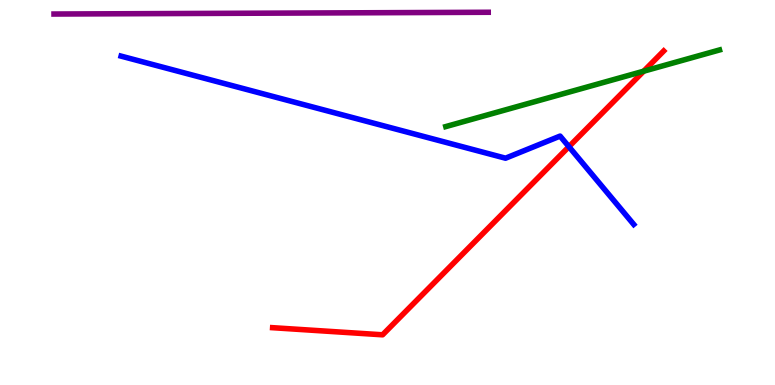[{'lines': ['blue', 'red'], 'intersections': [{'x': 7.34, 'y': 6.19}]}, {'lines': ['green', 'red'], 'intersections': [{'x': 8.31, 'y': 8.15}]}, {'lines': ['purple', 'red'], 'intersections': []}, {'lines': ['blue', 'green'], 'intersections': []}, {'lines': ['blue', 'purple'], 'intersections': []}, {'lines': ['green', 'purple'], 'intersections': []}]